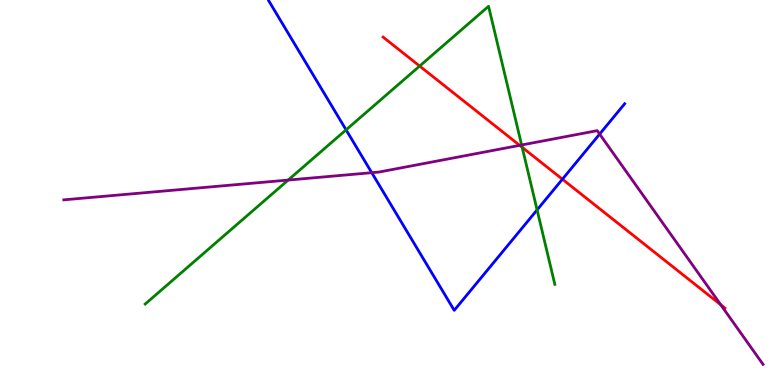[{'lines': ['blue', 'red'], 'intersections': [{'x': 7.26, 'y': 5.34}]}, {'lines': ['green', 'red'], 'intersections': [{'x': 5.41, 'y': 8.28}, {'x': 6.74, 'y': 6.17}]}, {'lines': ['purple', 'red'], 'intersections': [{'x': 6.71, 'y': 6.22}, {'x': 9.3, 'y': 2.09}]}, {'lines': ['blue', 'green'], 'intersections': [{'x': 4.47, 'y': 6.63}, {'x': 6.93, 'y': 4.55}]}, {'lines': ['blue', 'purple'], 'intersections': [{'x': 4.8, 'y': 5.51}, {'x': 7.74, 'y': 6.52}]}, {'lines': ['green', 'purple'], 'intersections': [{'x': 3.72, 'y': 5.32}, {'x': 6.73, 'y': 6.23}]}]